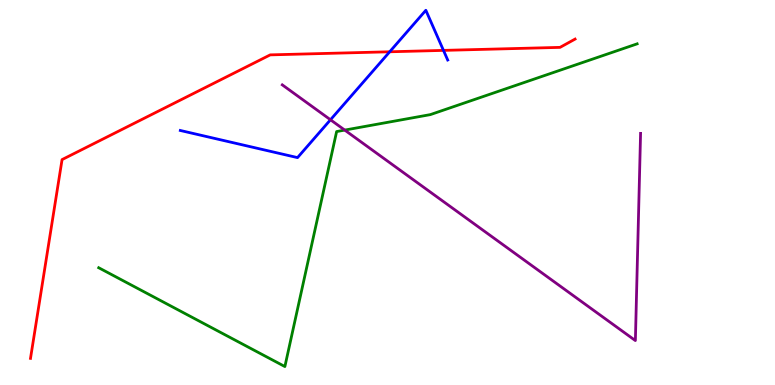[{'lines': ['blue', 'red'], 'intersections': [{'x': 5.03, 'y': 8.66}, {'x': 5.72, 'y': 8.69}]}, {'lines': ['green', 'red'], 'intersections': []}, {'lines': ['purple', 'red'], 'intersections': []}, {'lines': ['blue', 'green'], 'intersections': []}, {'lines': ['blue', 'purple'], 'intersections': [{'x': 4.26, 'y': 6.89}]}, {'lines': ['green', 'purple'], 'intersections': [{'x': 4.45, 'y': 6.62}]}]